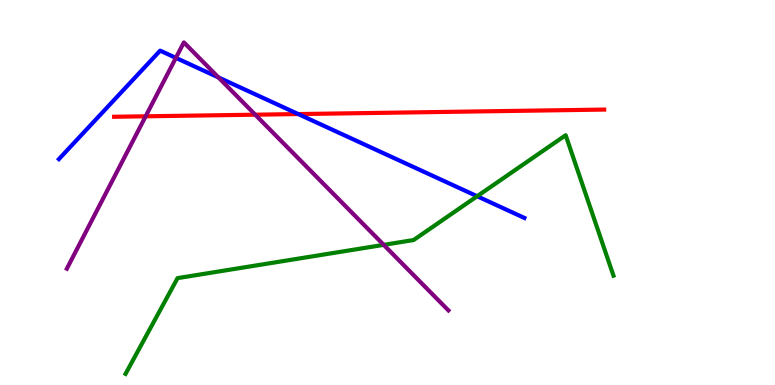[{'lines': ['blue', 'red'], 'intersections': [{'x': 3.85, 'y': 7.04}]}, {'lines': ['green', 'red'], 'intersections': []}, {'lines': ['purple', 'red'], 'intersections': [{'x': 1.88, 'y': 6.98}, {'x': 3.29, 'y': 7.02}]}, {'lines': ['blue', 'green'], 'intersections': [{'x': 6.16, 'y': 4.9}]}, {'lines': ['blue', 'purple'], 'intersections': [{'x': 2.27, 'y': 8.5}, {'x': 2.82, 'y': 7.99}]}, {'lines': ['green', 'purple'], 'intersections': [{'x': 4.95, 'y': 3.64}]}]